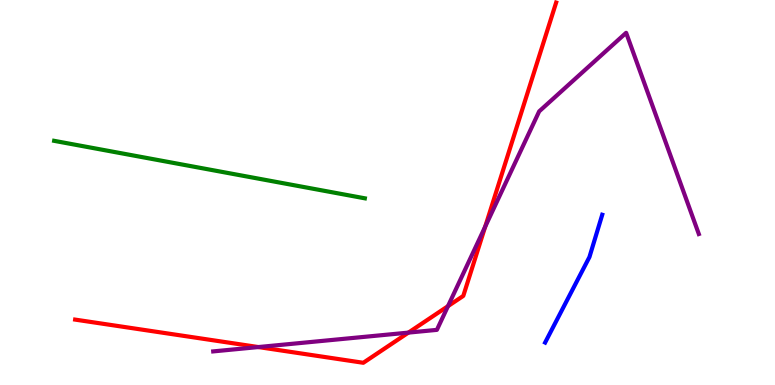[{'lines': ['blue', 'red'], 'intersections': []}, {'lines': ['green', 'red'], 'intersections': []}, {'lines': ['purple', 'red'], 'intersections': [{'x': 3.33, 'y': 0.986}, {'x': 5.27, 'y': 1.36}, {'x': 5.78, 'y': 2.05}, {'x': 6.26, 'y': 4.11}]}, {'lines': ['blue', 'green'], 'intersections': []}, {'lines': ['blue', 'purple'], 'intersections': []}, {'lines': ['green', 'purple'], 'intersections': []}]